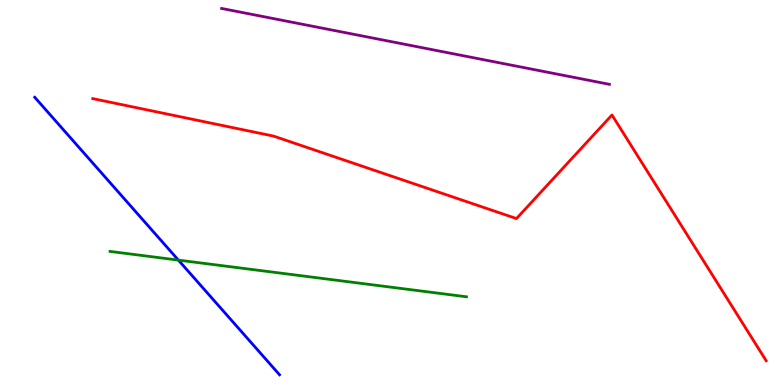[{'lines': ['blue', 'red'], 'intersections': []}, {'lines': ['green', 'red'], 'intersections': []}, {'lines': ['purple', 'red'], 'intersections': []}, {'lines': ['blue', 'green'], 'intersections': [{'x': 2.3, 'y': 3.24}]}, {'lines': ['blue', 'purple'], 'intersections': []}, {'lines': ['green', 'purple'], 'intersections': []}]